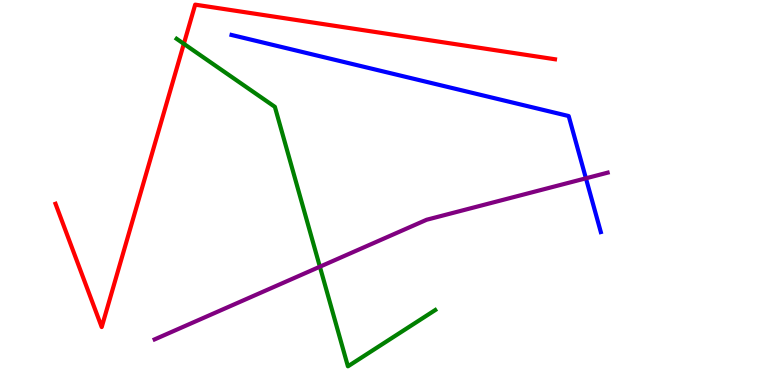[{'lines': ['blue', 'red'], 'intersections': []}, {'lines': ['green', 'red'], 'intersections': [{'x': 2.37, 'y': 8.86}]}, {'lines': ['purple', 'red'], 'intersections': []}, {'lines': ['blue', 'green'], 'intersections': []}, {'lines': ['blue', 'purple'], 'intersections': [{'x': 7.56, 'y': 5.37}]}, {'lines': ['green', 'purple'], 'intersections': [{'x': 4.13, 'y': 3.07}]}]